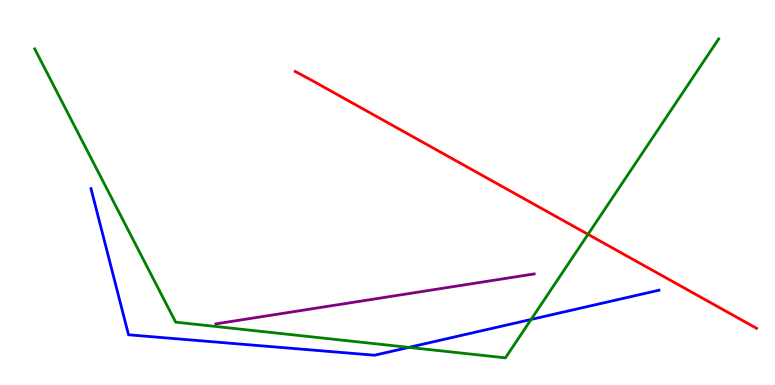[{'lines': ['blue', 'red'], 'intersections': []}, {'lines': ['green', 'red'], 'intersections': [{'x': 7.59, 'y': 3.91}]}, {'lines': ['purple', 'red'], 'intersections': []}, {'lines': ['blue', 'green'], 'intersections': [{'x': 5.28, 'y': 0.977}, {'x': 6.85, 'y': 1.7}]}, {'lines': ['blue', 'purple'], 'intersections': []}, {'lines': ['green', 'purple'], 'intersections': []}]